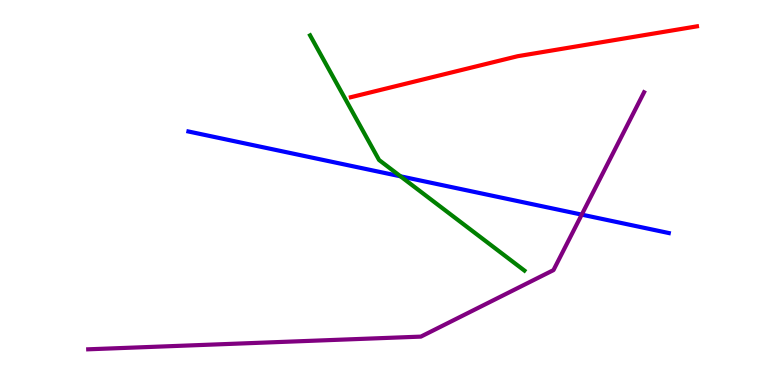[{'lines': ['blue', 'red'], 'intersections': []}, {'lines': ['green', 'red'], 'intersections': []}, {'lines': ['purple', 'red'], 'intersections': []}, {'lines': ['blue', 'green'], 'intersections': [{'x': 5.17, 'y': 5.42}]}, {'lines': ['blue', 'purple'], 'intersections': [{'x': 7.51, 'y': 4.43}]}, {'lines': ['green', 'purple'], 'intersections': []}]